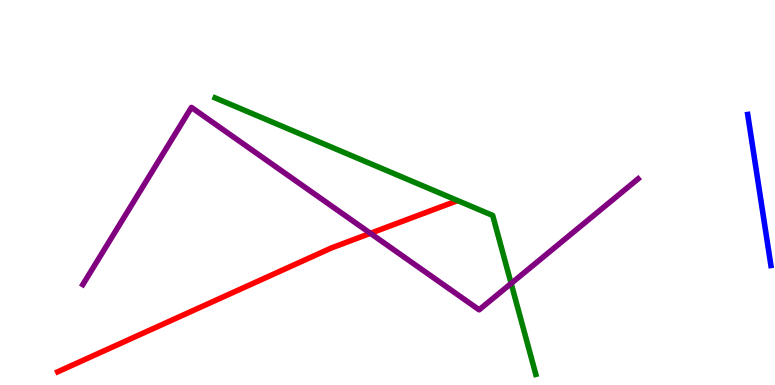[{'lines': ['blue', 'red'], 'intersections': []}, {'lines': ['green', 'red'], 'intersections': []}, {'lines': ['purple', 'red'], 'intersections': [{'x': 4.78, 'y': 3.94}]}, {'lines': ['blue', 'green'], 'intersections': []}, {'lines': ['blue', 'purple'], 'intersections': []}, {'lines': ['green', 'purple'], 'intersections': [{'x': 6.6, 'y': 2.64}]}]